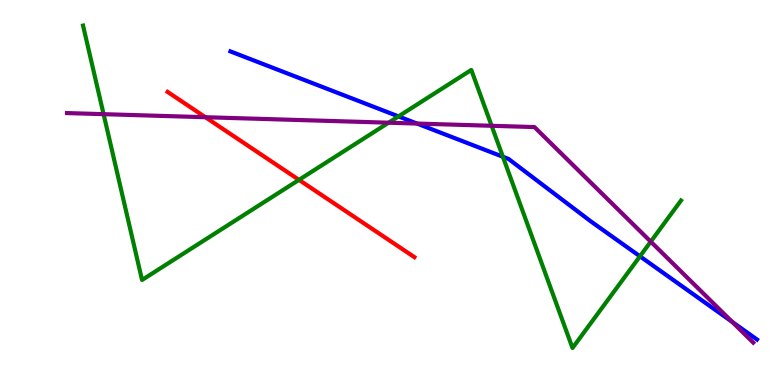[{'lines': ['blue', 'red'], 'intersections': []}, {'lines': ['green', 'red'], 'intersections': [{'x': 3.86, 'y': 5.33}]}, {'lines': ['purple', 'red'], 'intersections': [{'x': 2.65, 'y': 6.96}]}, {'lines': ['blue', 'green'], 'intersections': [{'x': 5.14, 'y': 6.98}, {'x': 6.49, 'y': 5.93}, {'x': 8.26, 'y': 3.34}]}, {'lines': ['blue', 'purple'], 'intersections': [{'x': 5.38, 'y': 6.79}, {'x': 9.45, 'y': 1.64}]}, {'lines': ['green', 'purple'], 'intersections': [{'x': 1.34, 'y': 7.03}, {'x': 5.01, 'y': 6.81}, {'x': 6.34, 'y': 6.73}, {'x': 8.4, 'y': 3.72}]}]